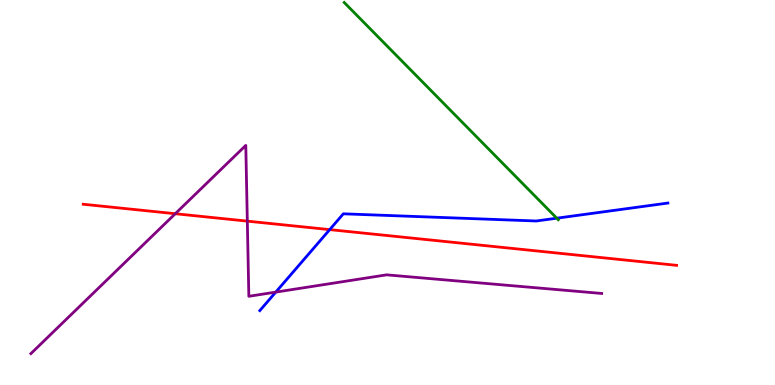[{'lines': ['blue', 'red'], 'intersections': [{'x': 4.25, 'y': 4.04}]}, {'lines': ['green', 'red'], 'intersections': []}, {'lines': ['purple', 'red'], 'intersections': [{'x': 2.26, 'y': 4.45}, {'x': 3.19, 'y': 4.26}]}, {'lines': ['blue', 'green'], 'intersections': [{'x': 7.18, 'y': 4.33}]}, {'lines': ['blue', 'purple'], 'intersections': [{'x': 3.56, 'y': 2.41}]}, {'lines': ['green', 'purple'], 'intersections': []}]